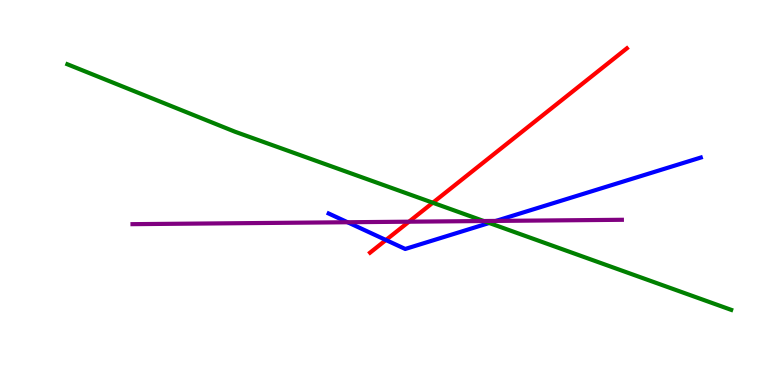[{'lines': ['blue', 'red'], 'intersections': [{'x': 4.98, 'y': 3.77}]}, {'lines': ['green', 'red'], 'intersections': [{'x': 5.58, 'y': 4.73}]}, {'lines': ['purple', 'red'], 'intersections': [{'x': 5.28, 'y': 4.24}]}, {'lines': ['blue', 'green'], 'intersections': [{'x': 6.31, 'y': 4.21}]}, {'lines': ['blue', 'purple'], 'intersections': [{'x': 4.48, 'y': 4.23}, {'x': 6.4, 'y': 4.26}]}, {'lines': ['green', 'purple'], 'intersections': [{'x': 6.24, 'y': 4.26}]}]